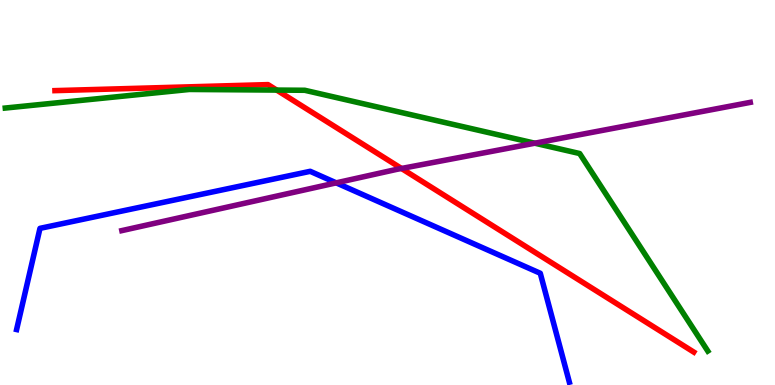[{'lines': ['blue', 'red'], 'intersections': []}, {'lines': ['green', 'red'], 'intersections': [{'x': 3.57, 'y': 7.66}]}, {'lines': ['purple', 'red'], 'intersections': [{'x': 5.18, 'y': 5.62}]}, {'lines': ['blue', 'green'], 'intersections': []}, {'lines': ['blue', 'purple'], 'intersections': [{'x': 4.34, 'y': 5.25}]}, {'lines': ['green', 'purple'], 'intersections': [{'x': 6.9, 'y': 6.28}]}]